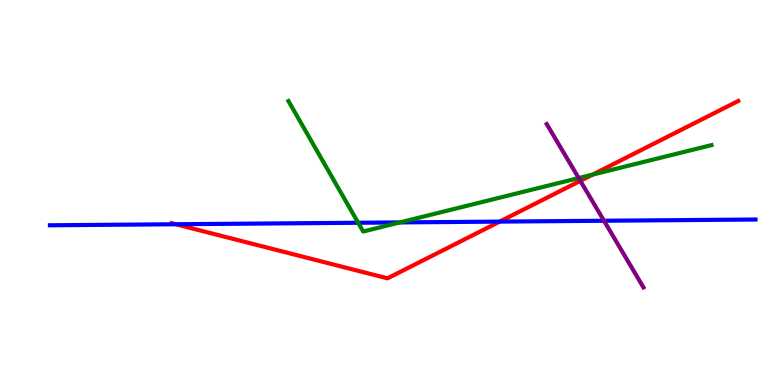[{'lines': ['blue', 'red'], 'intersections': [{'x': 2.27, 'y': 4.18}, {'x': 6.45, 'y': 4.24}]}, {'lines': ['green', 'red'], 'intersections': [{'x': 7.65, 'y': 5.47}]}, {'lines': ['purple', 'red'], 'intersections': [{'x': 7.49, 'y': 5.3}]}, {'lines': ['blue', 'green'], 'intersections': [{'x': 4.62, 'y': 4.21}, {'x': 5.16, 'y': 4.22}]}, {'lines': ['blue', 'purple'], 'intersections': [{'x': 7.79, 'y': 4.27}]}, {'lines': ['green', 'purple'], 'intersections': [{'x': 7.47, 'y': 5.38}]}]